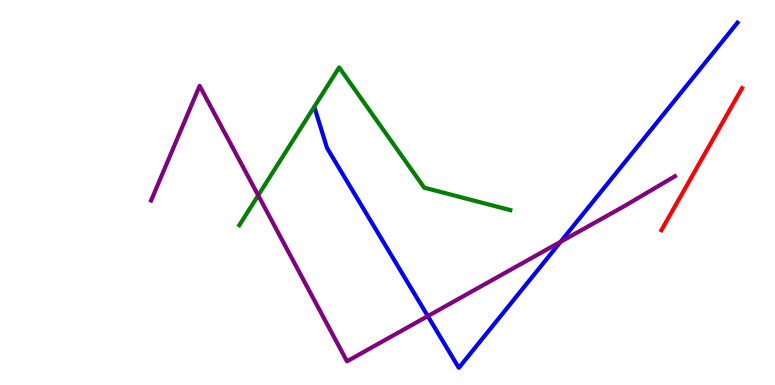[{'lines': ['blue', 'red'], 'intersections': []}, {'lines': ['green', 'red'], 'intersections': []}, {'lines': ['purple', 'red'], 'intersections': []}, {'lines': ['blue', 'green'], 'intersections': []}, {'lines': ['blue', 'purple'], 'intersections': [{'x': 5.52, 'y': 1.79}, {'x': 7.23, 'y': 3.72}]}, {'lines': ['green', 'purple'], 'intersections': [{'x': 3.33, 'y': 4.93}]}]